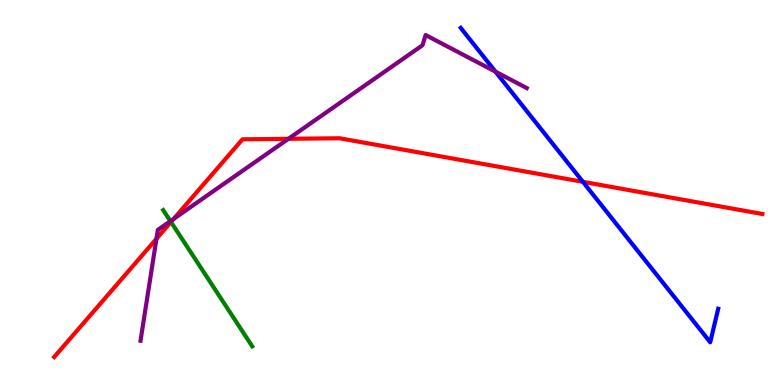[{'lines': ['blue', 'red'], 'intersections': [{'x': 7.52, 'y': 5.28}]}, {'lines': ['green', 'red'], 'intersections': [{'x': 2.21, 'y': 4.23}]}, {'lines': ['purple', 'red'], 'intersections': [{'x': 2.02, 'y': 3.8}, {'x': 2.24, 'y': 4.32}, {'x': 3.72, 'y': 6.39}]}, {'lines': ['blue', 'green'], 'intersections': []}, {'lines': ['blue', 'purple'], 'intersections': [{'x': 6.39, 'y': 8.14}]}, {'lines': ['green', 'purple'], 'intersections': [{'x': 2.2, 'y': 4.26}]}]